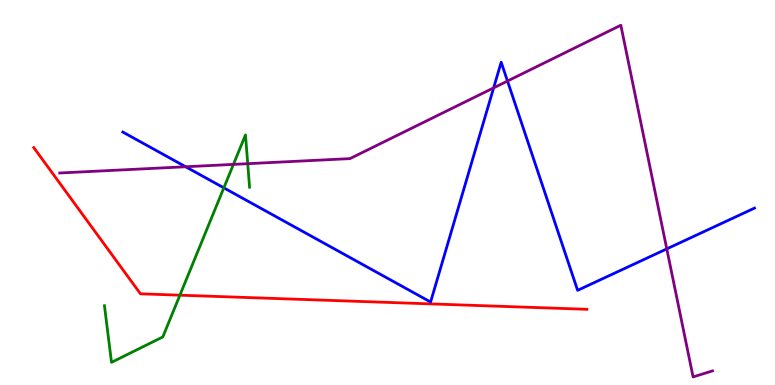[{'lines': ['blue', 'red'], 'intersections': []}, {'lines': ['green', 'red'], 'intersections': [{'x': 2.32, 'y': 2.33}]}, {'lines': ['purple', 'red'], 'intersections': []}, {'lines': ['blue', 'green'], 'intersections': [{'x': 2.89, 'y': 5.12}]}, {'lines': ['blue', 'purple'], 'intersections': [{'x': 2.4, 'y': 5.67}, {'x': 6.37, 'y': 7.72}, {'x': 6.55, 'y': 7.9}, {'x': 8.6, 'y': 3.54}]}, {'lines': ['green', 'purple'], 'intersections': [{'x': 3.01, 'y': 5.73}, {'x': 3.2, 'y': 5.75}]}]